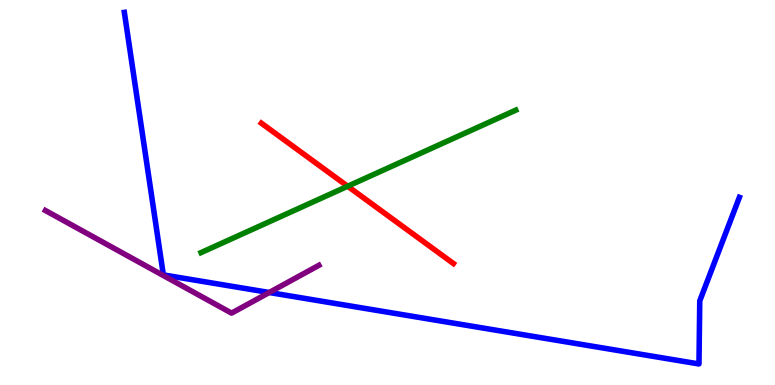[{'lines': ['blue', 'red'], 'intersections': []}, {'lines': ['green', 'red'], 'intersections': [{'x': 4.49, 'y': 5.16}]}, {'lines': ['purple', 'red'], 'intersections': []}, {'lines': ['blue', 'green'], 'intersections': []}, {'lines': ['blue', 'purple'], 'intersections': [{'x': 3.47, 'y': 2.4}]}, {'lines': ['green', 'purple'], 'intersections': []}]